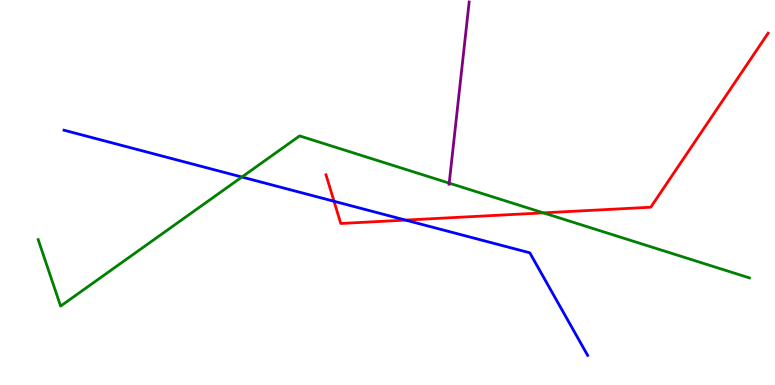[{'lines': ['blue', 'red'], 'intersections': [{'x': 4.31, 'y': 4.77}, {'x': 5.23, 'y': 4.28}]}, {'lines': ['green', 'red'], 'intersections': [{'x': 7.01, 'y': 4.47}]}, {'lines': ['purple', 'red'], 'intersections': []}, {'lines': ['blue', 'green'], 'intersections': [{'x': 3.12, 'y': 5.4}]}, {'lines': ['blue', 'purple'], 'intersections': []}, {'lines': ['green', 'purple'], 'intersections': [{'x': 5.8, 'y': 5.24}]}]